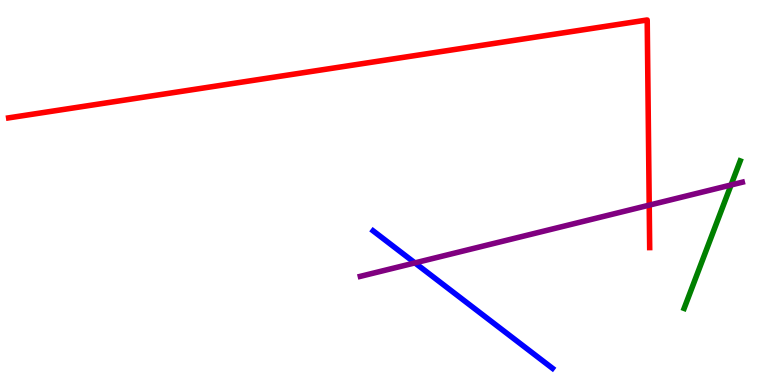[{'lines': ['blue', 'red'], 'intersections': []}, {'lines': ['green', 'red'], 'intersections': []}, {'lines': ['purple', 'red'], 'intersections': [{'x': 8.38, 'y': 4.67}]}, {'lines': ['blue', 'green'], 'intersections': []}, {'lines': ['blue', 'purple'], 'intersections': [{'x': 5.35, 'y': 3.17}]}, {'lines': ['green', 'purple'], 'intersections': [{'x': 9.43, 'y': 5.2}]}]